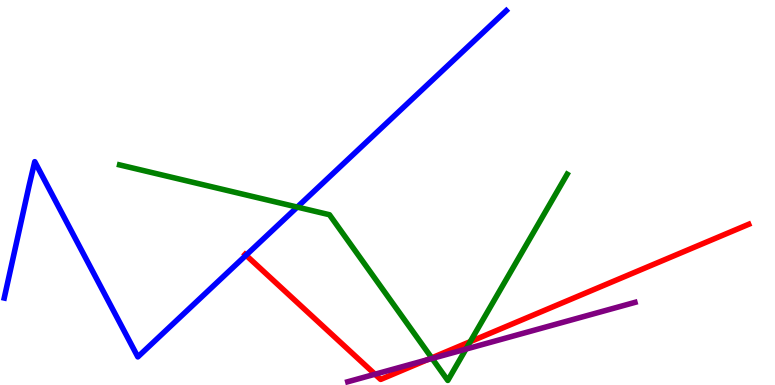[{'lines': ['blue', 'red'], 'intersections': [{'x': 3.17, 'y': 3.37}]}, {'lines': ['green', 'red'], 'intersections': [{'x': 5.57, 'y': 0.704}, {'x': 6.07, 'y': 1.13}]}, {'lines': ['purple', 'red'], 'intersections': [{'x': 4.84, 'y': 0.28}, {'x': 5.51, 'y': 0.654}]}, {'lines': ['blue', 'green'], 'intersections': [{'x': 3.84, 'y': 4.62}]}, {'lines': ['blue', 'purple'], 'intersections': []}, {'lines': ['green', 'purple'], 'intersections': [{'x': 5.58, 'y': 0.69}, {'x': 6.01, 'y': 0.933}]}]